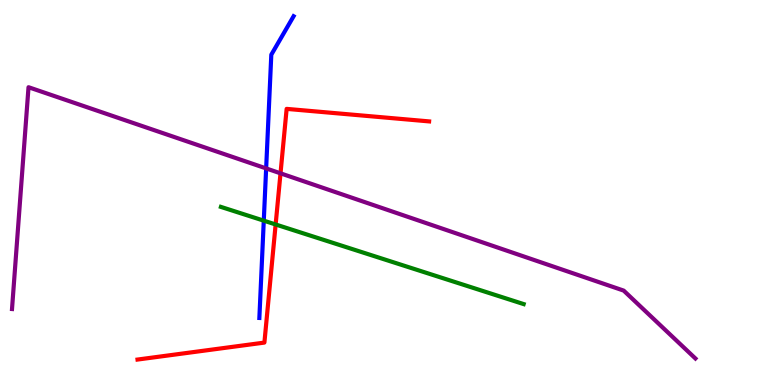[{'lines': ['blue', 'red'], 'intersections': []}, {'lines': ['green', 'red'], 'intersections': [{'x': 3.56, 'y': 4.17}]}, {'lines': ['purple', 'red'], 'intersections': [{'x': 3.62, 'y': 5.5}]}, {'lines': ['blue', 'green'], 'intersections': [{'x': 3.4, 'y': 4.27}]}, {'lines': ['blue', 'purple'], 'intersections': [{'x': 3.43, 'y': 5.63}]}, {'lines': ['green', 'purple'], 'intersections': []}]